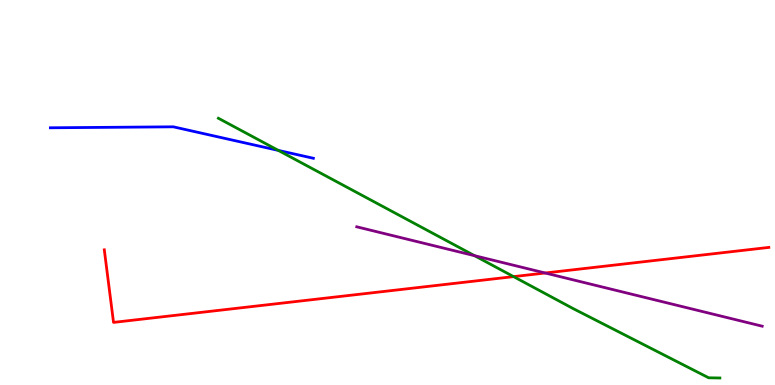[{'lines': ['blue', 'red'], 'intersections': []}, {'lines': ['green', 'red'], 'intersections': [{'x': 6.63, 'y': 2.82}]}, {'lines': ['purple', 'red'], 'intersections': [{'x': 7.03, 'y': 2.91}]}, {'lines': ['blue', 'green'], 'intersections': [{'x': 3.59, 'y': 6.09}]}, {'lines': ['blue', 'purple'], 'intersections': []}, {'lines': ['green', 'purple'], 'intersections': [{'x': 6.12, 'y': 3.36}]}]